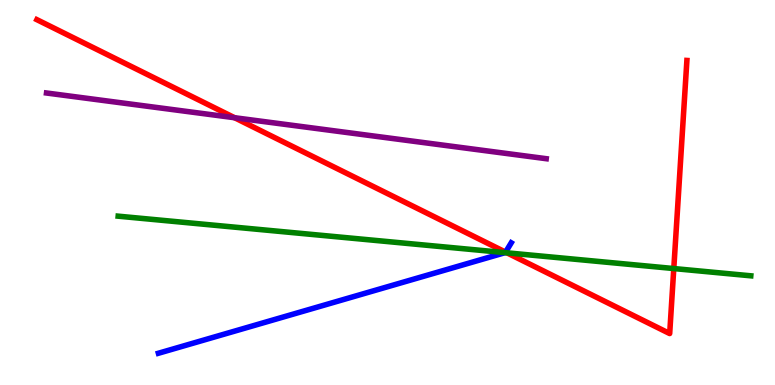[{'lines': ['blue', 'red'], 'intersections': [{'x': 6.52, 'y': 3.45}]}, {'lines': ['green', 'red'], 'intersections': [{'x': 6.54, 'y': 3.43}, {'x': 8.69, 'y': 3.02}]}, {'lines': ['purple', 'red'], 'intersections': [{'x': 3.03, 'y': 6.94}]}, {'lines': ['blue', 'green'], 'intersections': [{'x': 6.52, 'y': 3.44}]}, {'lines': ['blue', 'purple'], 'intersections': []}, {'lines': ['green', 'purple'], 'intersections': []}]